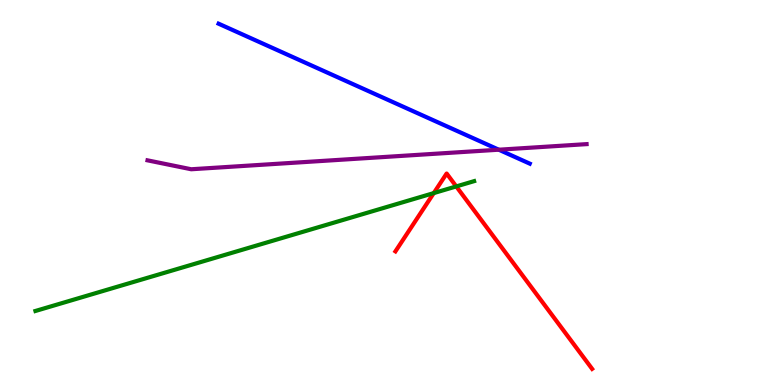[{'lines': ['blue', 'red'], 'intersections': []}, {'lines': ['green', 'red'], 'intersections': [{'x': 5.6, 'y': 4.98}, {'x': 5.89, 'y': 5.16}]}, {'lines': ['purple', 'red'], 'intersections': []}, {'lines': ['blue', 'green'], 'intersections': []}, {'lines': ['blue', 'purple'], 'intersections': [{'x': 6.44, 'y': 6.11}]}, {'lines': ['green', 'purple'], 'intersections': []}]